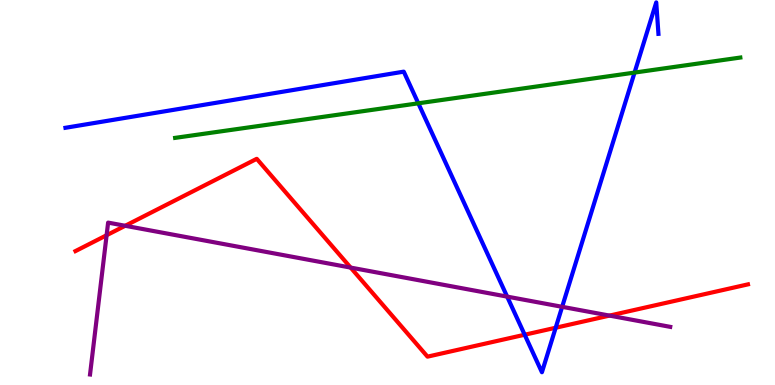[{'lines': ['blue', 'red'], 'intersections': [{'x': 6.77, 'y': 1.31}, {'x': 7.17, 'y': 1.49}]}, {'lines': ['green', 'red'], 'intersections': []}, {'lines': ['purple', 'red'], 'intersections': [{'x': 1.38, 'y': 3.89}, {'x': 1.62, 'y': 4.14}, {'x': 4.52, 'y': 3.05}, {'x': 7.86, 'y': 1.8}]}, {'lines': ['blue', 'green'], 'intersections': [{'x': 5.4, 'y': 7.32}, {'x': 8.19, 'y': 8.11}]}, {'lines': ['blue', 'purple'], 'intersections': [{'x': 6.54, 'y': 2.3}, {'x': 7.25, 'y': 2.03}]}, {'lines': ['green', 'purple'], 'intersections': []}]